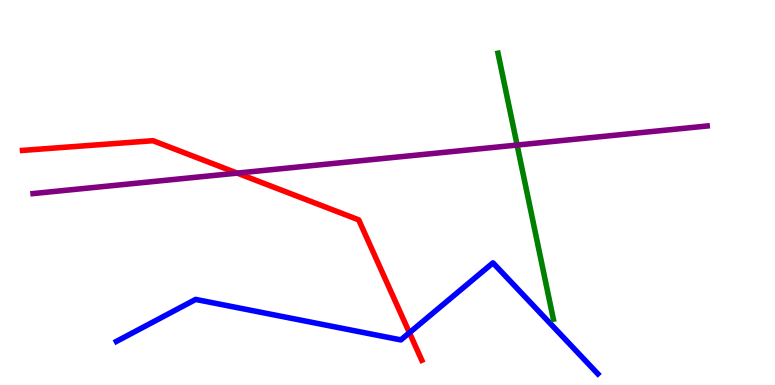[{'lines': ['blue', 'red'], 'intersections': [{'x': 5.28, 'y': 1.36}]}, {'lines': ['green', 'red'], 'intersections': []}, {'lines': ['purple', 'red'], 'intersections': [{'x': 3.06, 'y': 5.5}]}, {'lines': ['blue', 'green'], 'intersections': []}, {'lines': ['blue', 'purple'], 'intersections': []}, {'lines': ['green', 'purple'], 'intersections': [{'x': 6.67, 'y': 6.23}]}]